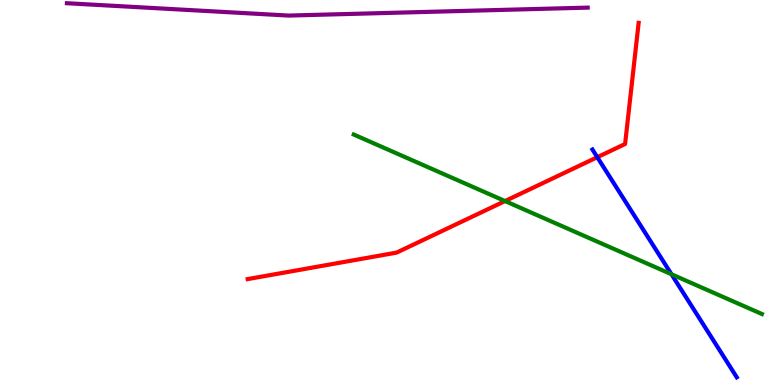[{'lines': ['blue', 'red'], 'intersections': [{'x': 7.71, 'y': 5.92}]}, {'lines': ['green', 'red'], 'intersections': [{'x': 6.52, 'y': 4.78}]}, {'lines': ['purple', 'red'], 'intersections': []}, {'lines': ['blue', 'green'], 'intersections': [{'x': 8.66, 'y': 2.88}]}, {'lines': ['blue', 'purple'], 'intersections': []}, {'lines': ['green', 'purple'], 'intersections': []}]